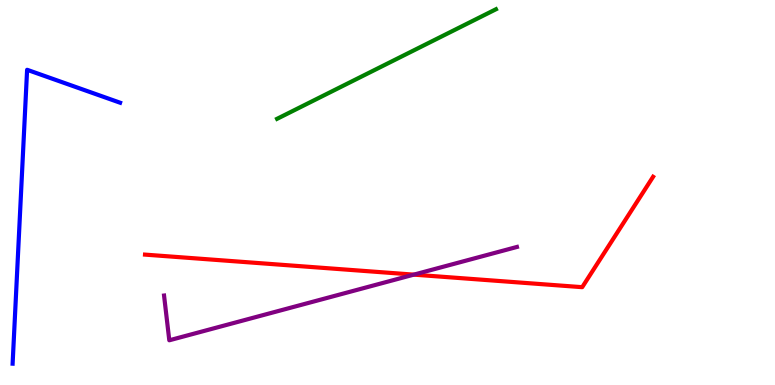[{'lines': ['blue', 'red'], 'intersections': []}, {'lines': ['green', 'red'], 'intersections': []}, {'lines': ['purple', 'red'], 'intersections': [{'x': 5.34, 'y': 2.87}]}, {'lines': ['blue', 'green'], 'intersections': []}, {'lines': ['blue', 'purple'], 'intersections': []}, {'lines': ['green', 'purple'], 'intersections': []}]